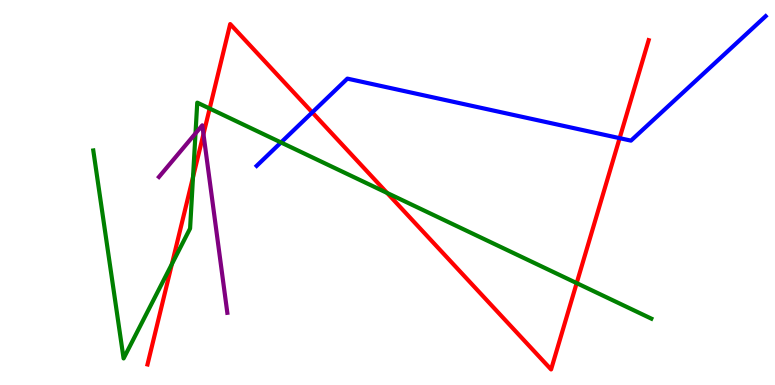[{'lines': ['blue', 'red'], 'intersections': [{'x': 4.03, 'y': 7.08}, {'x': 8.0, 'y': 6.41}]}, {'lines': ['green', 'red'], 'intersections': [{'x': 2.22, 'y': 3.14}, {'x': 2.49, 'y': 5.4}, {'x': 2.71, 'y': 7.18}, {'x': 4.99, 'y': 4.99}, {'x': 7.44, 'y': 2.65}]}, {'lines': ['purple', 'red'], 'intersections': [{'x': 2.63, 'y': 6.52}]}, {'lines': ['blue', 'green'], 'intersections': [{'x': 3.63, 'y': 6.3}]}, {'lines': ['blue', 'purple'], 'intersections': []}, {'lines': ['green', 'purple'], 'intersections': [{'x': 2.52, 'y': 6.54}]}]